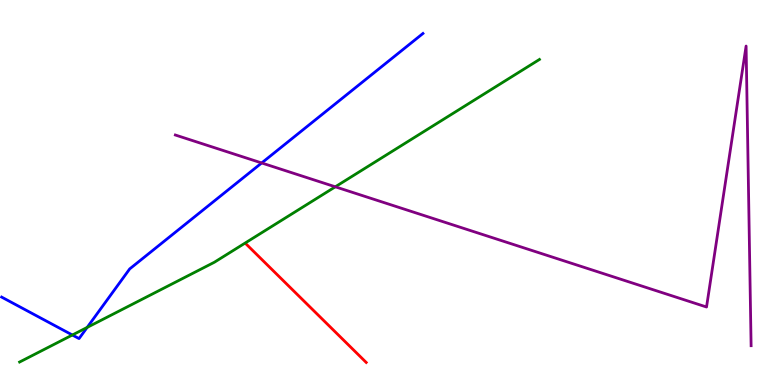[{'lines': ['blue', 'red'], 'intersections': []}, {'lines': ['green', 'red'], 'intersections': []}, {'lines': ['purple', 'red'], 'intersections': []}, {'lines': ['blue', 'green'], 'intersections': [{'x': 0.934, 'y': 1.3}, {'x': 1.12, 'y': 1.5}]}, {'lines': ['blue', 'purple'], 'intersections': [{'x': 3.38, 'y': 5.77}]}, {'lines': ['green', 'purple'], 'intersections': [{'x': 4.33, 'y': 5.15}]}]